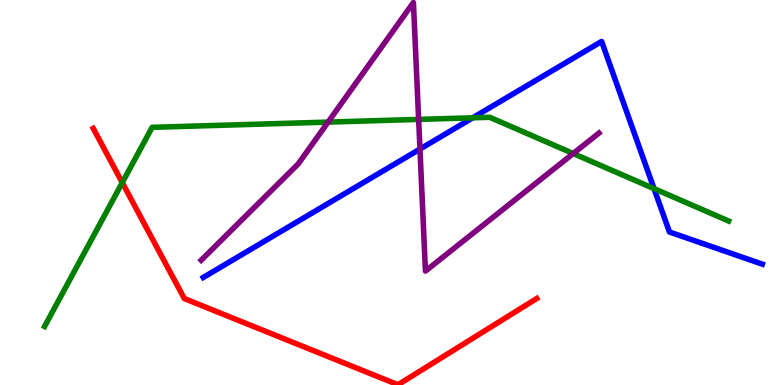[{'lines': ['blue', 'red'], 'intersections': []}, {'lines': ['green', 'red'], 'intersections': [{'x': 1.58, 'y': 5.26}]}, {'lines': ['purple', 'red'], 'intersections': []}, {'lines': ['blue', 'green'], 'intersections': [{'x': 6.1, 'y': 6.94}, {'x': 8.44, 'y': 5.1}]}, {'lines': ['blue', 'purple'], 'intersections': [{'x': 5.42, 'y': 6.13}]}, {'lines': ['green', 'purple'], 'intersections': [{'x': 4.23, 'y': 6.83}, {'x': 5.4, 'y': 6.9}, {'x': 7.4, 'y': 6.01}]}]